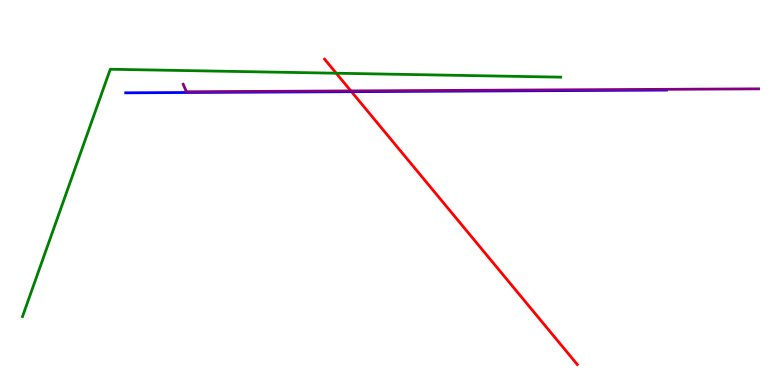[{'lines': ['blue', 'red'], 'intersections': [{'x': 4.54, 'y': 7.62}]}, {'lines': ['green', 'red'], 'intersections': [{'x': 4.34, 'y': 8.1}]}, {'lines': ['purple', 'red'], 'intersections': [{'x': 4.53, 'y': 7.64}]}, {'lines': ['blue', 'green'], 'intersections': []}, {'lines': ['blue', 'purple'], 'intersections': []}, {'lines': ['green', 'purple'], 'intersections': []}]